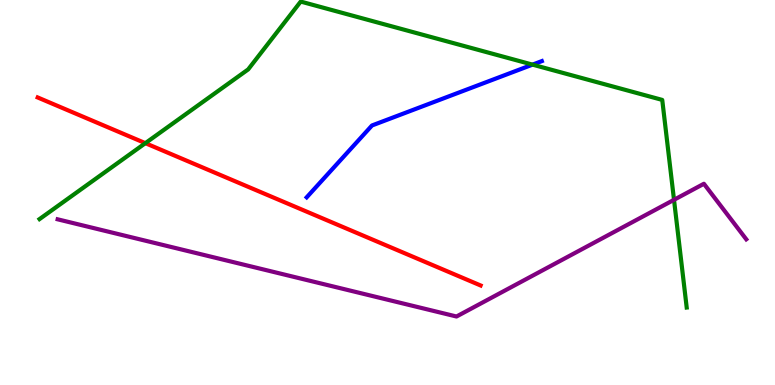[{'lines': ['blue', 'red'], 'intersections': []}, {'lines': ['green', 'red'], 'intersections': [{'x': 1.88, 'y': 6.28}]}, {'lines': ['purple', 'red'], 'intersections': []}, {'lines': ['blue', 'green'], 'intersections': [{'x': 6.87, 'y': 8.32}]}, {'lines': ['blue', 'purple'], 'intersections': []}, {'lines': ['green', 'purple'], 'intersections': [{'x': 8.7, 'y': 4.81}]}]